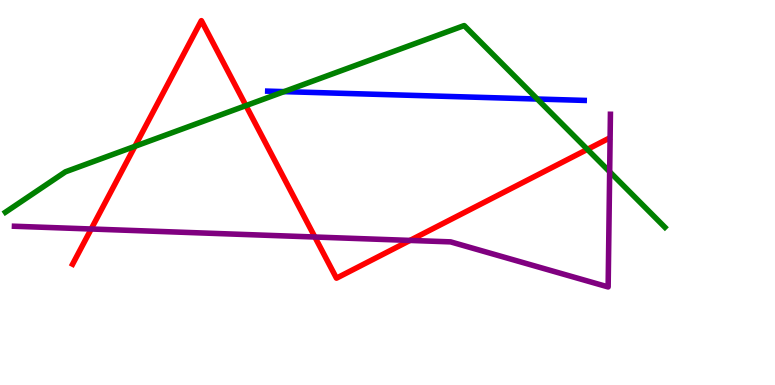[{'lines': ['blue', 'red'], 'intersections': []}, {'lines': ['green', 'red'], 'intersections': [{'x': 1.74, 'y': 6.2}, {'x': 3.17, 'y': 7.26}, {'x': 7.58, 'y': 6.12}]}, {'lines': ['purple', 'red'], 'intersections': [{'x': 1.18, 'y': 4.05}, {'x': 4.06, 'y': 3.84}, {'x': 5.29, 'y': 3.76}]}, {'lines': ['blue', 'green'], 'intersections': [{'x': 3.67, 'y': 7.62}, {'x': 6.93, 'y': 7.43}]}, {'lines': ['blue', 'purple'], 'intersections': []}, {'lines': ['green', 'purple'], 'intersections': [{'x': 7.87, 'y': 5.54}]}]